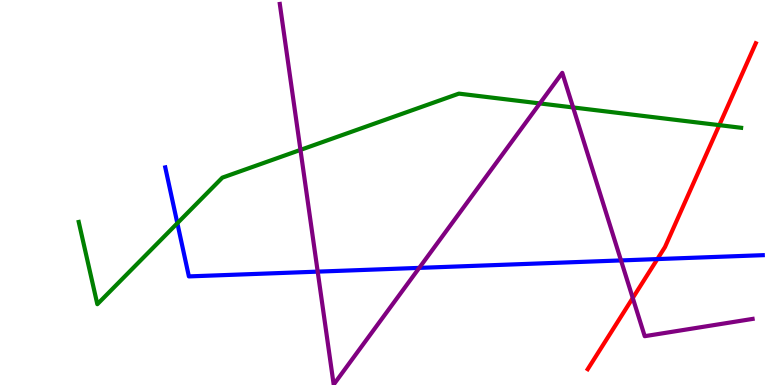[{'lines': ['blue', 'red'], 'intersections': [{'x': 8.48, 'y': 3.27}]}, {'lines': ['green', 'red'], 'intersections': [{'x': 9.28, 'y': 6.75}]}, {'lines': ['purple', 'red'], 'intersections': [{'x': 8.16, 'y': 2.26}]}, {'lines': ['blue', 'green'], 'intersections': [{'x': 2.29, 'y': 4.2}]}, {'lines': ['blue', 'purple'], 'intersections': [{'x': 4.1, 'y': 2.94}, {'x': 5.41, 'y': 3.04}, {'x': 8.01, 'y': 3.24}]}, {'lines': ['green', 'purple'], 'intersections': [{'x': 3.88, 'y': 6.11}, {'x': 6.97, 'y': 7.31}, {'x': 7.4, 'y': 7.21}]}]